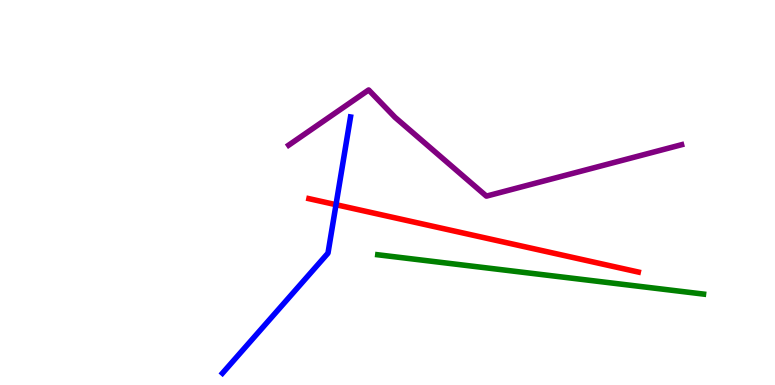[{'lines': ['blue', 'red'], 'intersections': [{'x': 4.34, 'y': 4.68}]}, {'lines': ['green', 'red'], 'intersections': []}, {'lines': ['purple', 'red'], 'intersections': []}, {'lines': ['blue', 'green'], 'intersections': []}, {'lines': ['blue', 'purple'], 'intersections': []}, {'lines': ['green', 'purple'], 'intersections': []}]